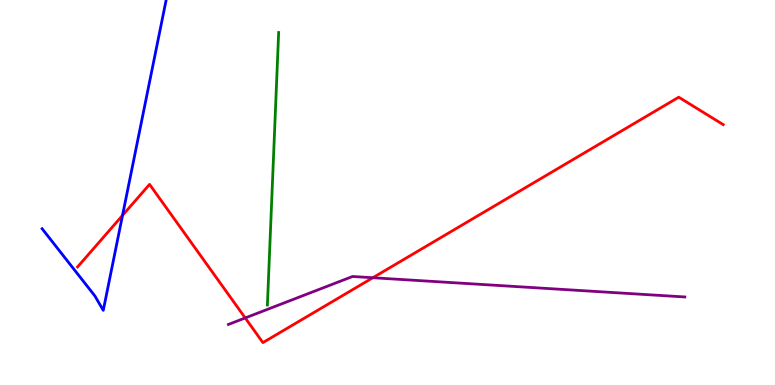[{'lines': ['blue', 'red'], 'intersections': [{'x': 1.58, 'y': 4.41}]}, {'lines': ['green', 'red'], 'intersections': []}, {'lines': ['purple', 'red'], 'intersections': [{'x': 3.16, 'y': 1.74}, {'x': 4.81, 'y': 2.79}]}, {'lines': ['blue', 'green'], 'intersections': []}, {'lines': ['blue', 'purple'], 'intersections': []}, {'lines': ['green', 'purple'], 'intersections': []}]